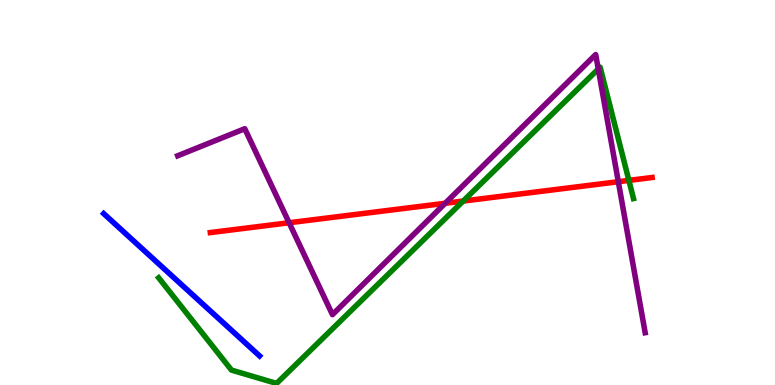[{'lines': ['blue', 'red'], 'intersections': []}, {'lines': ['green', 'red'], 'intersections': [{'x': 5.98, 'y': 4.78}, {'x': 8.11, 'y': 5.31}]}, {'lines': ['purple', 'red'], 'intersections': [{'x': 3.73, 'y': 4.21}, {'x': 5.74, 'y': 4.72}, {'x': 7.98, 'y': 5.28}]}, {'lines': ['blue', 'green'], 'intersections': []}, {'lines': ['blue', 'purple'], 'intersections': []}, {'lines': ['green', 'purple'], 'intersections': [{'x': 7.72, 'y': 8.21}]}]